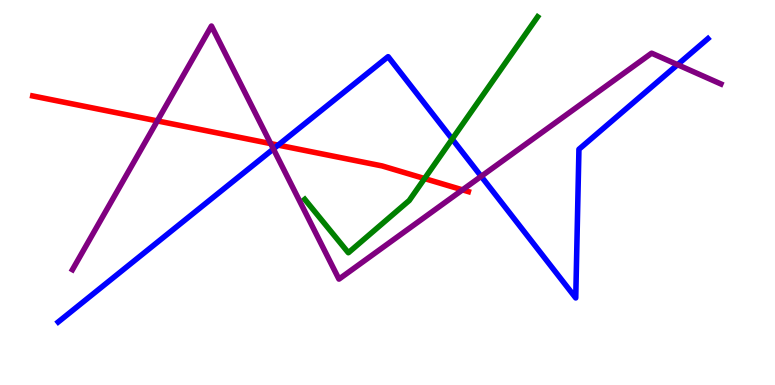[{'lines': ['blue', 'red'], 'intersections': [{'x': 3.59, 'y': 6.23}]}, {'lines': ['green', 'red'], 'intersections': [{'x': 5.48, 'y': 5.36}]}, {'lines': ['purple', 'red'], 'intersections': [{'x': 2.03, 'y': 6.86}, {'x': 3.49, 'y': 6.27}, {'x': 5.97, 'y': 5.07}]}, {'lines': ['blue', 'green'], 'intersections': [{'x': 5.83, 'y': 6.39}]}, {'lines': ['blue', 'purple'], 'intersections': [{'x': 3.53, 'y': 6.13}, {'x': 6.21, 'y': 5.42}, {'x': 8.74, 'y': 8.32}]}, {'lines': ['green', 'purple'], 'intersections': []}]